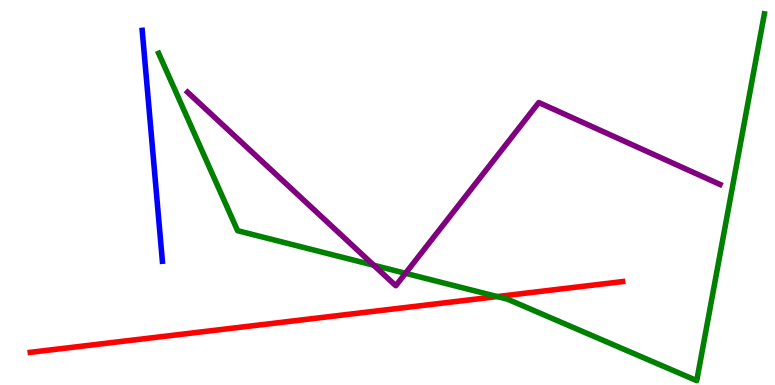[{'lines': ['blue', 'red'], 'intersections': []}, {'lines': ['green', 'red'], 'intersections': [{'x': 6.42, 'y': 2.3}]}, {'lines': ['purple', 'red'], 'intersections': []}, {'lines': ['blue', 'green'], 'intersections': []}, {'lines': ['blue', 'purple'], 'intersections': []}, {'lines': ['green', 'purple'], 'intersections': [{'x': 4.82, 'y': 3.11}, {'x': 5.23, 'y': 2.9}]}]